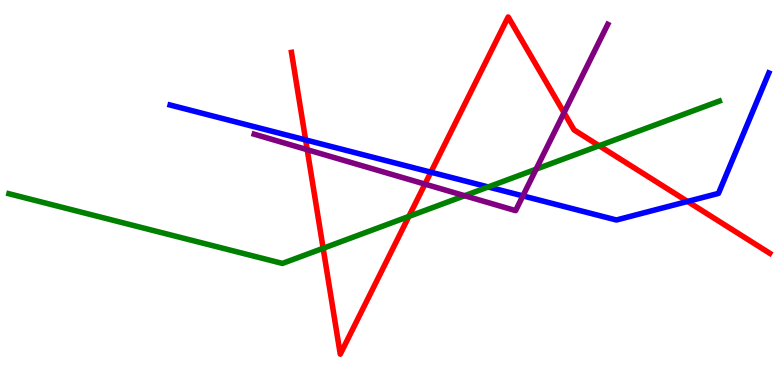[{'lines': ['blue', 'red'], 'intersections': [{'x': 3.94, 'y': 6.37}, {'x': 5.56, 'y': 5.53}, {'x': 8.87, 'y': 4.77}]}, {'lines': ['green', 'red'], 'intersections': [{'x': 4.17, 'y': 3.55}, {'x': 5.28, 'y': 4.38}, {'x': 7.73, 'y': 6.21}]}, {'lines': ['purple', 'red'], 'intersections': [{'x': 3.96, 'y': 6.11}, {'x': 5.48, 'y': 5.22}, {'x': 7.28, 'y': 7.07}]}, {'lines': ['blue', 'green'], 'intersections': [{'x': 6.3, 'y': 5.14}]}, {'lines': ['blue', 'purple'], 'intersections': [{'x': 6.75, 'y': 4.91}]}, {'lines': ['green', 'purple'], 'intersections': [{'x': 6.0, 'y': 4.92}, {'x': 6.92, 'y': 5.61}]}]